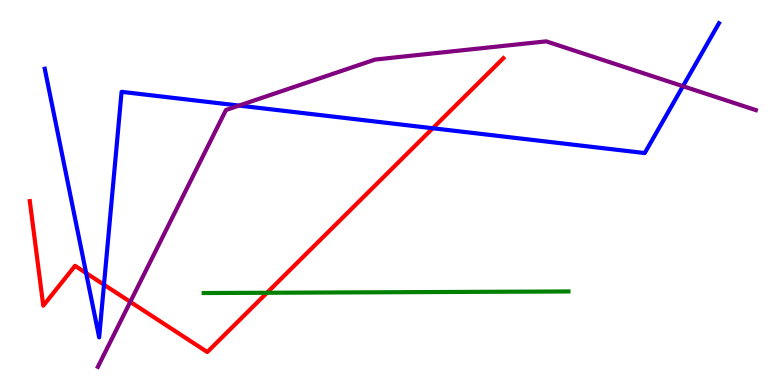[{'lines': ['blue', 'red'], 'intersections': [{'x': 1.11, 'y': 2.91}, {'x': 1.34, 'y': 2.61}, {'x': 5.58, 'y': 6.67}]}, {'lines': ['green', 'red'], 'intersections': [{'x': 3.45, 'y': 2.4}]}, {'lines': ['purple', 'red'], 'intersections': [{'x': 1.68, 'y': 2.16}]}, {'lines': ['blue', 'green'], 'intersections': []}, {'lines': ['blue', 'purple'], 'intersections': [{'x': 3.08, 'y': 7.26}, {'x': 8.81, 'y': 7.76}]}, {'lines': ['green', 'purple'], 'intersections': []}]